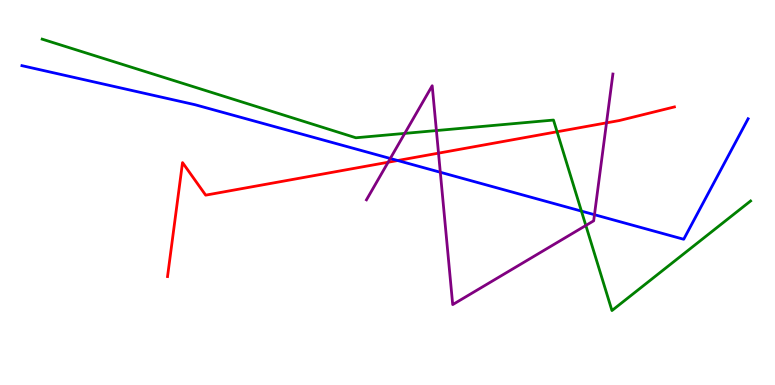[{'lines': ['blue', 'red'], 'intersections': [{'x': 5.13, 'y': 5.83}]}, {'lines': ['green', 'red'], 'intersections': [{'x': 7.19, 'y': 6.58}]}, {'lines': ['purple', 'red'], 'intersections': [{'x': 5.01, 'y': 5.79}, {'x': 5.66, 'y': 6.02}, {'x': 7.83, 'y': 6.81}]}, {'lines': ['blue', 'green'], 'intersections': [{'x': 7.5, 'y': 4.52}]}, {'lines': ['blue', 'purple'], 'intersections': [{'x': 5.04, 'y': 5.88}, {'x': 5.68, 'y': 5.53}, {'x': 7.67, 'y': 4.42}]}, {'lines': ['green', 'purple'], 'intersections': [{'x': 5.22, 'y': 6.54}, {'x': 5.63, 'y': 6.61}, {'x': 7.56, 'y': 4.14}]}]